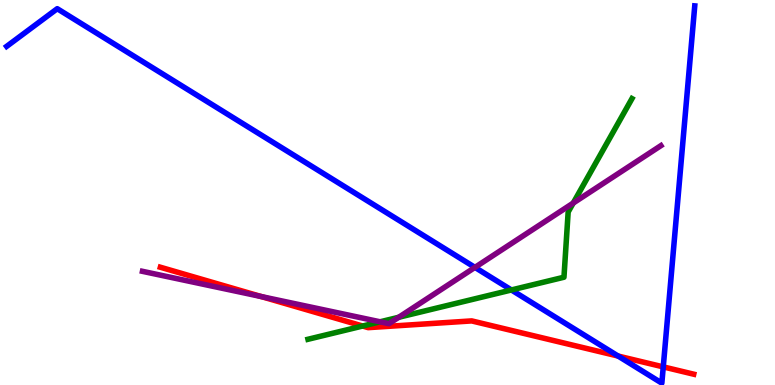[{'lines': ['blue', 'red'], 'intersections': [{'x': 7.98, 'y': 0.752}, {'x': 8.56, 'y': 0.471}]}, {'lines': ['green', 'red'], 'intersections': [{'x': 4.68, 'y': 1.53}]}, {'lines': ['purple', 'red'], 'intersections': [{'x': 3.37, 'y': 2.3}]}, {'lines': ['blue', 'green'], 'intersections': [{'x': 6.6, 'y': 2.47}]}, {'lines': ['blue', 'purple'], 'intersections': [{'x': 6.13, 'y': 3.05}]}, {'lines': ['green', 'purple'], 'intersections': [{'x': 4.9, 'y': 1.64}, {'x': 5.15, 'y': 1.76}, {'x': 7.4, 'y': 4.73}]}]